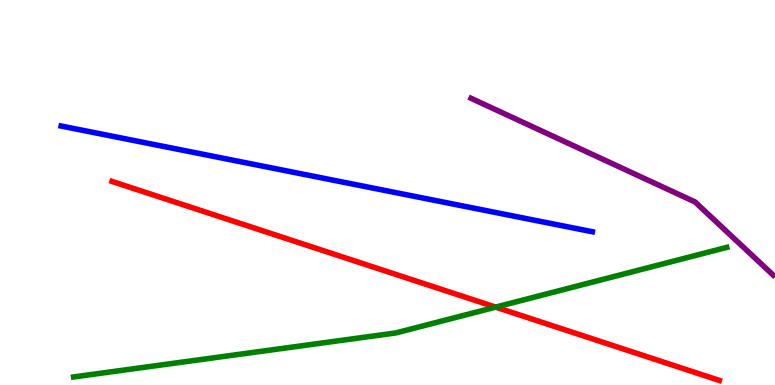[{'lines': ['blue', 'red'], 'intersections': []}, {'lines': ['green', 'red'], 'intersections': [{'x': 6.4, 'y': 2.02}]}, {'lines': ['purple', 'red'], 'intersections': []}, {'lines': ['blue', 'green'], 'intersections': []}, {'lines': ['blue', 'purple'], 'intersections': []}, {'lines': ['green', 'purple'], 'intersections': []}]